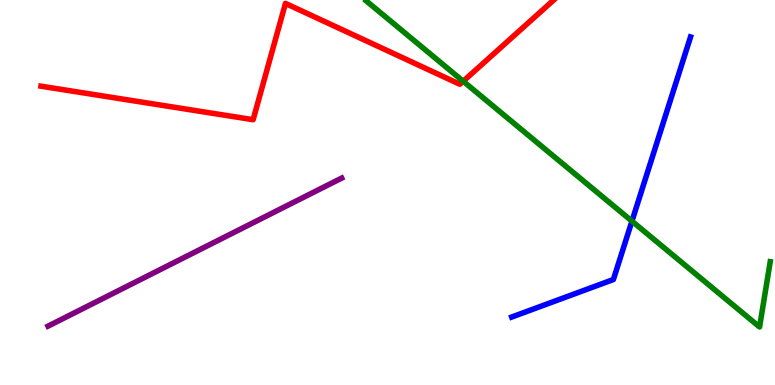[{'lines': ['blue', 'red'], 'intersections': []}, {'lines': ['green', 'red'], 'intersections': [{'x': 5.98, 'y': 7.89}]}, {'lines': ['purple', 'red'], 'intersections': []}, {'lines': ['blue', 'green'], 'intersections': [{'x': 8.15, 'y': 4.26}]}, {'lines': ['blue', 'purple'], 'intersections': []}, {'lines': ['green', 'purple'], 'intersections': []}]